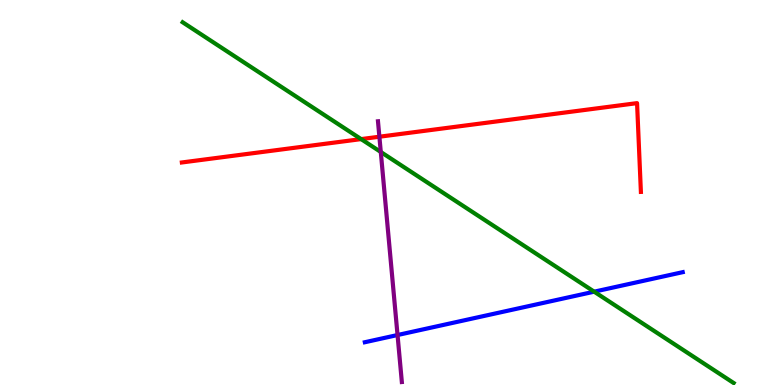[{'lines': ['blue', 'red'], 'intersections': []}, {'lines': ['green', 'red'], 'intersections': [{'x': 4.66, 'y': 6.39}]}, {'lines': ['purple', 'red'], 'intersections': [{'x': 4.9, 'y': 6.45}]}, {'lines': ['blue', 'green'], 'intersections': [{'x': 7.67, 'y': 2.42}]}, {'lines': ['blue', 'purple'], 'intersections': [{'x': 5.13, 'y': 1.3}]}, {'lines': ['green', 'purple'], 'intersections': [{'x': 4.91, 'y': 6.05}]}]